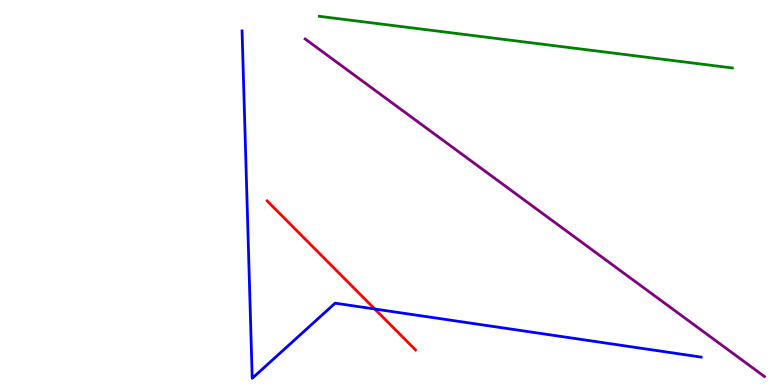[{'lines': ['blue', 'red'], 'intersections': [{'x': 4.84, 'y': 1.97}]}, {'lines': ['green', 'red'], 'intersections': []}, {'lines': ['purple', 'red'], 'intersections': []}, {'lines': ['blue', 'green'], 'intersections': []}, {'lines': ['blue', 'purple'], 'intersections': []}, {'lines': ['green', 'purple'], 'intersections': []}]